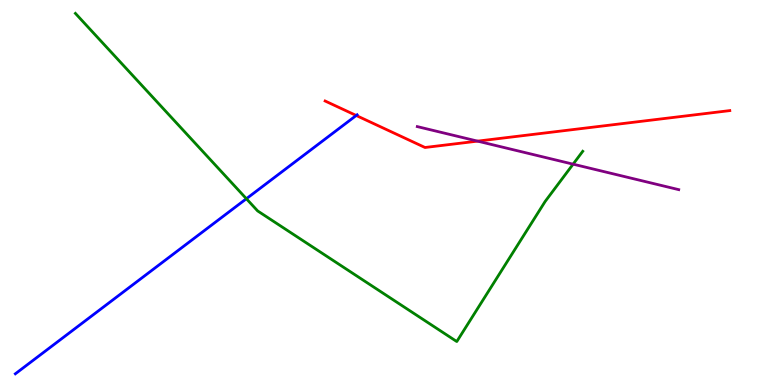[{'lines': ['blue', 'red'], 'intersections': [{'x': 4.6, 'y': 7.0}]}, {'lines': ['green', 'red'], 'intersections': []}, {'lines': ['purple', 'red'], 'intersections': [{'x': 6.16, 'y': 6.33}]}, {'lines': ['blue', 'green'], 'intersections': [{'x': 3.18, 'y': 4.84}]}, {'lines': ['blue', 'purple'], 'intersections': []}, {'lines': ['green', 'purple'], 'intersections': [{'x': 7.39, 'y': 5.74}]}]